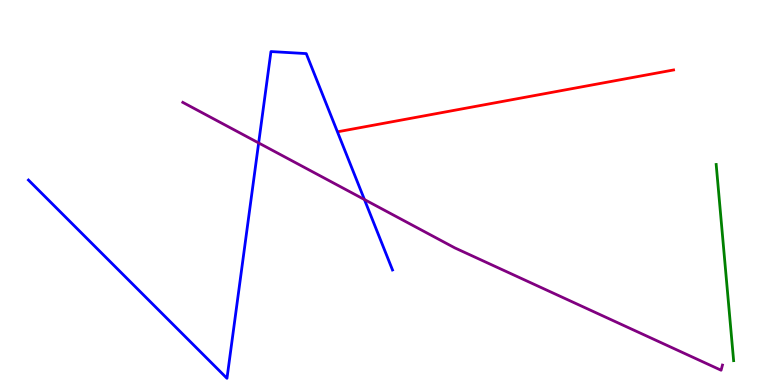[{'lines': ['blue', 'red'], 'intersections': []}, {'lines': ['green', 'red'], 'intersections': []}, {'lines': ['purple', 'red'], 'intersections': []}, {'lines': ['blue', 'green'], 'intersections': []}, {'lines': ['blue', 'purple'], 'intersections': [{'x': 3.34, 'y': 6.29}, {'x': 4.7, 'y': 4.82}]}, {'lines': ['green', 'purple'], 'intersections': []}]